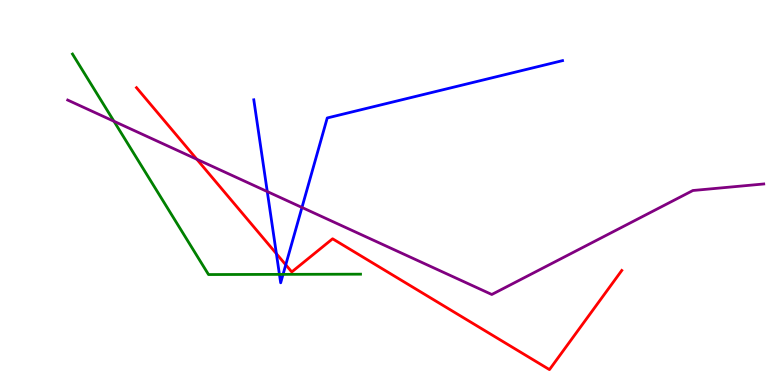[{'lines': ['blue', 'red'], 'intersections': [{'x': 3.57, 'y': 3.41}, {'x': 3.69, 'y': 3.12}]}, {'lines': ['green', 'red'], 'intersections': []}, {'lines': ['purple', 'red'], 'intersections': [{'x': 2.54, 'y': 5.86}]}, {'lines': ['blue', 'green'], 'intersections': [{'x': 3.61, 'y': 2.87}, {'x': 3.65, 'y': 2.87}]}, {'lines': ['blue', 'purple'], 'intersections': [{'x': 3.45, 'y': 5.02}, {'x': 3.9, 'y': 4.61}]}, {'lines': ['green', 'purple'], 'intersections': [{'x': 1.47, 'y': 6.85}]}]